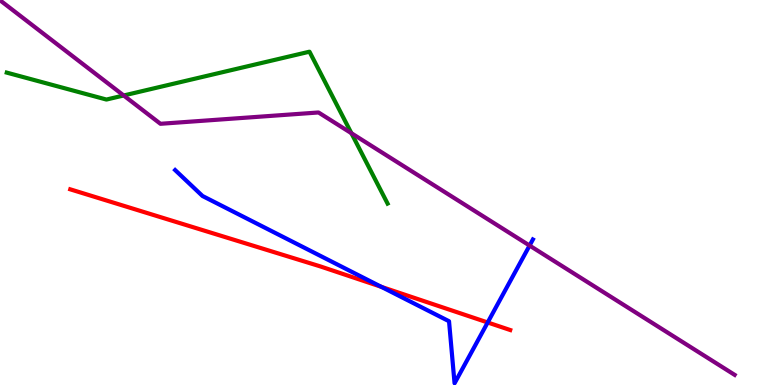[{'lines': ['blue', 'red'], 'intersections': [{'x': 4.92, 'y': 2.55}, {'x': 6.29, 'y': 1.62}]}, {'lines': ['green', 'red'], 'intersections': []}, {'lines': ['purple', 'red'], 'intersections': []}, {'lines': ['blue', 'green'], 'intersections': []}, {'lines': ['blue', 'purple'], 'intersections': [{'x': 6.83, 'y': 3.62}]}, {'lines': ['green', 'purple'], 'intersections': [{'x': 1.6, 'y': 7.52}, {'x': 4.53, 'y': 6.54}]}]